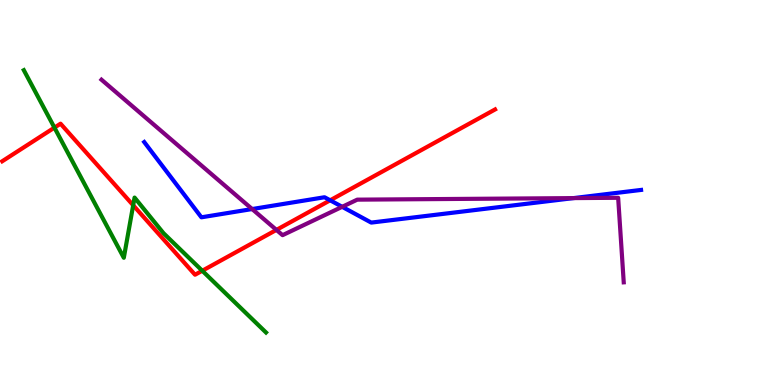[{'lines': ['blue', 'red'], 'intersections': [{'x': 4.26, 'y': 4.8}]}, {'lines': ['green', 'red'], 'intersections': [{'x': 0.702, 'y': 6.69}, {'x': 1.72, 'y': 4.67}, {'x': 2.61, 'y': 2.97}]}, {'lines': ['purple', 'red'], 'intersections': [{'x': 3.57, 'y': 4.03}]}, {'lines': ['blue', 'green'], 'intersections': []}, {'lines': ['blue', 'purple'], 'intersections': [{'x': 3.25, 'y': 4.57}, {'x': 4.42, 'y': 4.63}, {'x': 7.4, 'y': 4.85}]}, {'lines': ['green', 'purple'], 'intersections': []}]